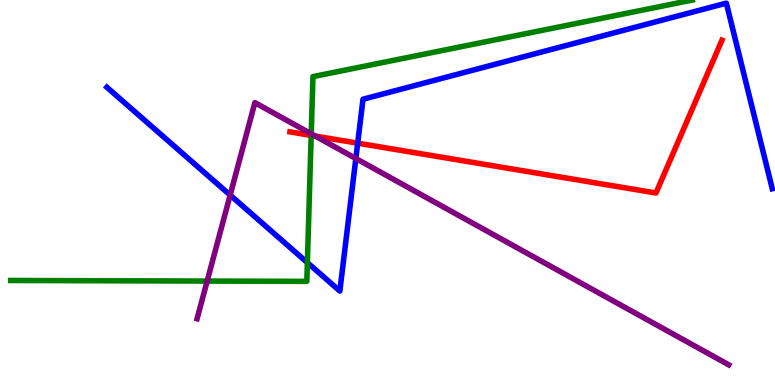[{'lines': ['blue', 'red'], 'intersections': [{'x': 4.62, 'y': 6.28}]}, {'lines': ['green', 'red'], 'intersections': [{'x': 4.02, 'y': 6.48}]}, {'lines': ['purple', 'red'], 'intersections': [{'x': 4.07, 'y': 6.47}]}, {'lines': ['blue', 'green'], 'intersections': [{'x': 3.97, 'y': 3.18}]}, {'lines': ['blue', 'purple'], 'intersections': [{'x': 2.97, 'y': 4.93}, {'x': 4.59, 'y': 5.88}]}, {'lines': ['green', 'purple'], 'intersections': [{'x': 2.67, 'y': 2.7}, {'x': 4.02, 'y': 6.52}]}]